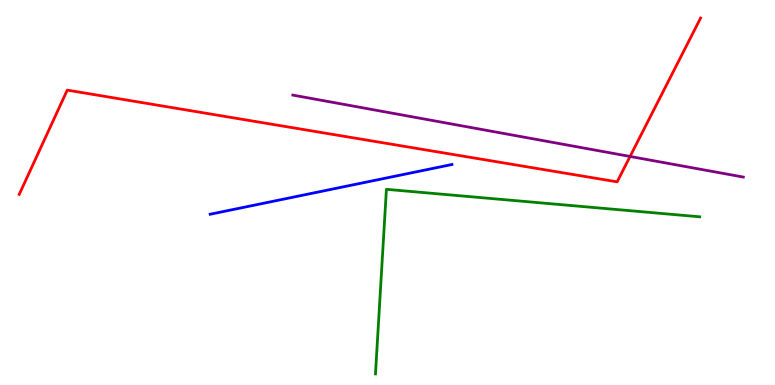[{'lines': ['blue', 'red'], 'intersections': []}, {'lines': ['green', 'red'], 'intersections': []}, {'lines': ['purple', 'red'], 'intersections': [{'x': 8.13, 'y': 5.94}]}, {'lines': ['blue', 'green'], 'intersections': []}, {'lines': ['blue', 'purple'], 'intersections': []}, {'lines': ['green', 'purple'], 'intersections': []}]